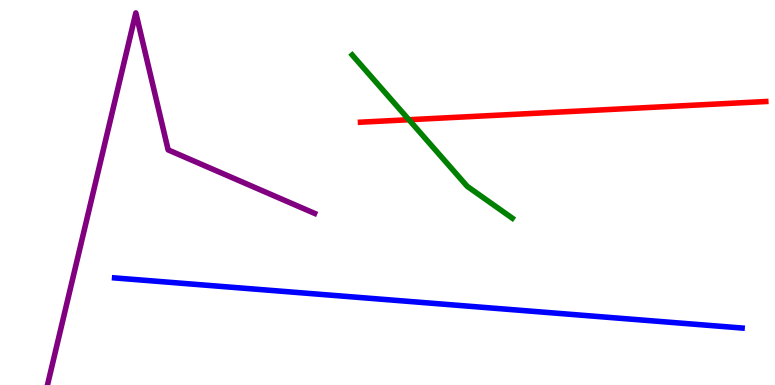[{'lines': ['blue', 'red'], 'intersections': []}, {'lines': ['green', 'red'], 'intersections': [{'x': 5.28, 'y': 6.89}]}, {'lines': ['purple', 'red'], 'intersections': []}, {'lines': ['blue', 'green'], 'intersections': []}, {'lines': ['blue', 'purple'], 'intersections': []}, {'lines': ['green', 'purple'], 'intersections': []}]